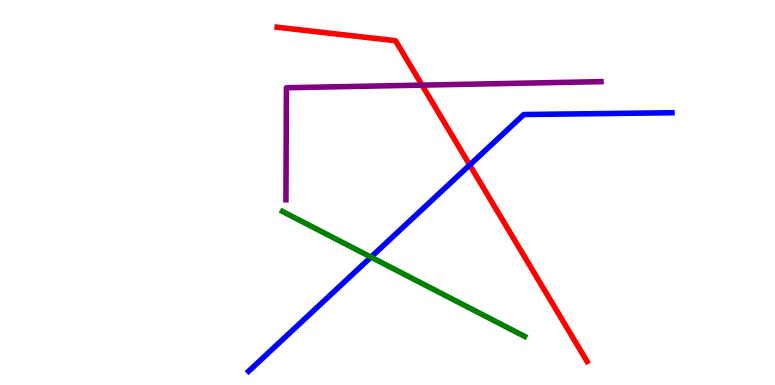[{'lines': ['blue', 'red'], 'intersections': [{'x': 6.06, 'y': 5.71}]}, {'lines': ['green', 'red'], 'intersections': []}, {'lines': ['purple', 'red'], 'intersections': [{'x': 5.45, 'y': 7.79}]}, {'lines': ['blue', 'green'], 'intersections': [{'x': 4.79, 'y': 3.32}]}, {'lines': ['blue', 'purple'], 'intersections': []}, {'lines': ['green', 'purple'], 'intersections': []}]